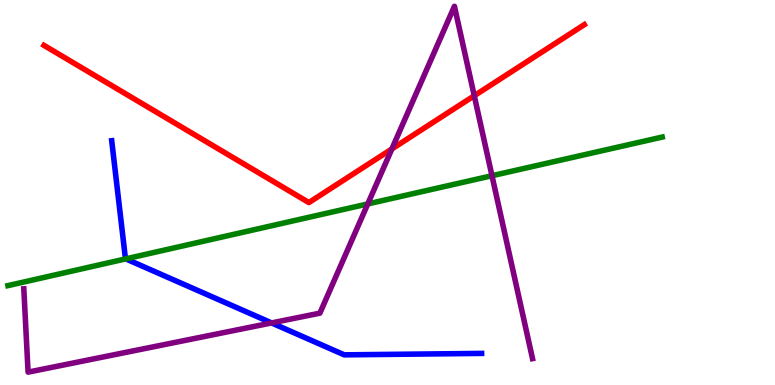[{'lines': ['blue', 'red'], 'intersections': []}, {'lines': ['green', 'red'], 'intersections': []}, {'lines': ['purple', 'red'], 'intersections': [{'x': 5.06, 'y': 6.13}, {'x': 6.12, 'y': 7.51}]}, {'lines': ['blue', 'green'], 'intersections': [{'x': 1.62, 'y': 3.28}]}, {'lines': ['blue', 'purple'], 'intersections': [{'x': 3.5, 'y': 1.61}]}, {'lines': ['green', 'purple'], 'intersections': [{'x': 4.75, 'y': 4.7}, {'x': 6.35, 'y': 5.44}]}]